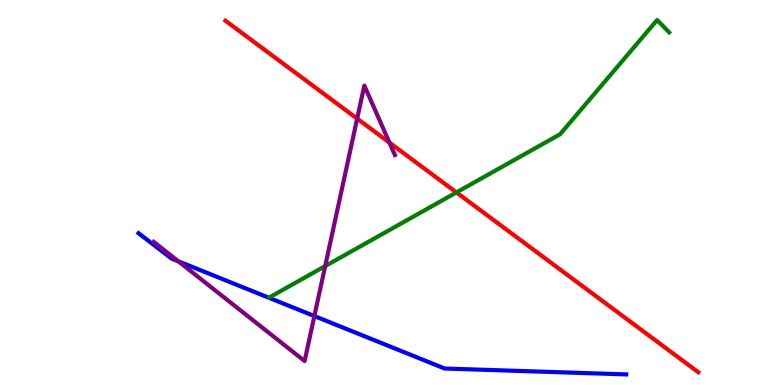[{'lines': ['blue', 'red'], 'intersections': []}, {'lines': ['green', 'red'], 'intersections': [{'x': 5.89, 'y': 5.0}]}, {'lines': ['purple', 'red'], 'intersections': [{'x': 4.61, 'y': 6.92}, {'x': 5.02, 'y': 6.3}]}, {'lines': ['blue', 'green'], 'intersections': []}, {'lines': ['blue', 'purple'], 'intersections': [{'x': 2.3, 'y': 3.21}, {'x': 4.06, 'y': 1.79}]}, {'lines': ['green', 'purple'], 'intersections': [{'x': 4.2, 'y': 3.09}]}]